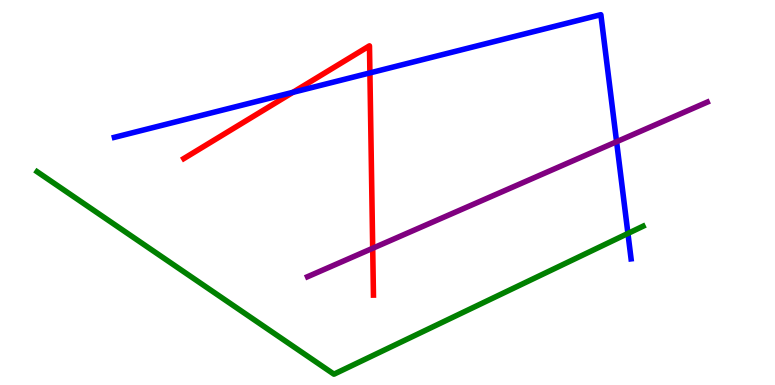[{'lines': ['blue', 'red'], 'intersections': [{'x': 3.78, 'y': 7.6}, {'x': 4.77, 'y': 8.11}]}, {'lines': ['green', 'red'], 'intersections': []}, {'lines': ['purple', 'red'], 'intersections': [{'x': 4.81, 'y': 3.55}]}, {'lines': ['blue', 'green'], 'intersections': [{'x': 8.1, 'y': 3.94}]}, {'lines': ['blue', 'purple'], 'intersections': [{'x': 7.96, 'y': 6.32}]}, {'lines': ['green', 'purple'], 'intersections': []}]